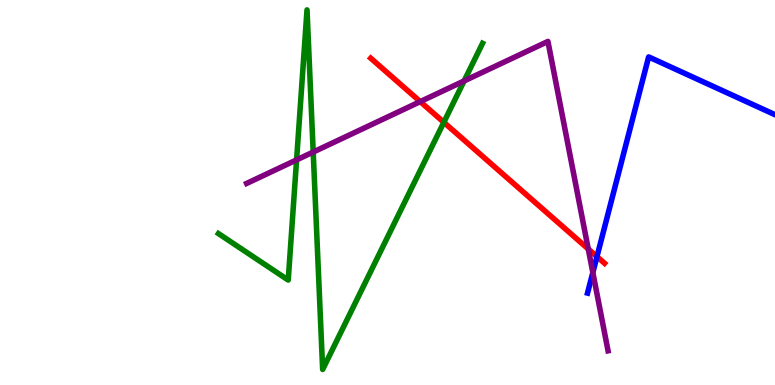[{'lines': ['blue', 'red'], 'intersections': [{'x': 7.7, 'y': 3.33}]}, {'lines': ['green', 'red'], 'intersections': [{'x': 5.73, 'y': 6.82}]}, {'lines': ['purple', 'red'], 'intersections': [{'x': 5.42, 'y': 7.36}, {'x': 7.59, 'y': 3.53}]}, {'lines': ['blue', 'green'], 'intersections': []}, {'lines': ['blue', 'purple'], 'intersections': [{'x': 7.65, 'y': 2.92}]}, {'lines': ['green', 'purple'], 'intersections': [{'x': 3.83, 'y': 5.85}, {'x': 4.04, 'y': 6.05}, {'x': 5.99, 'y': 7.9}]}]